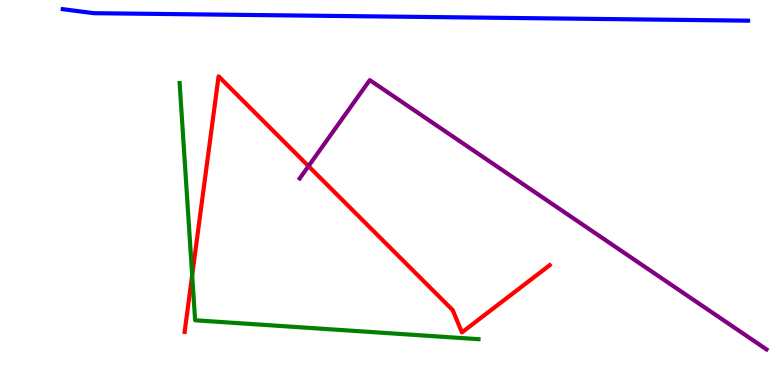[{'lines': ['blue', 'red'], 'intersections': []}, {'lines': ['green', 'red'], 'intersections': [{'x': 2.48, 'y': 2.85}]}, {'lines': ['purple', 'red'], 'intersections': [{'x': 3.98, 'y': 5.68}]}, {'lines': ['blue', 'green'], 'intersections': []}, {'lines': ['blue', 'purple'], 'intersections': []}, {'lines': ['green', 'purple'], 'intersections': []}]